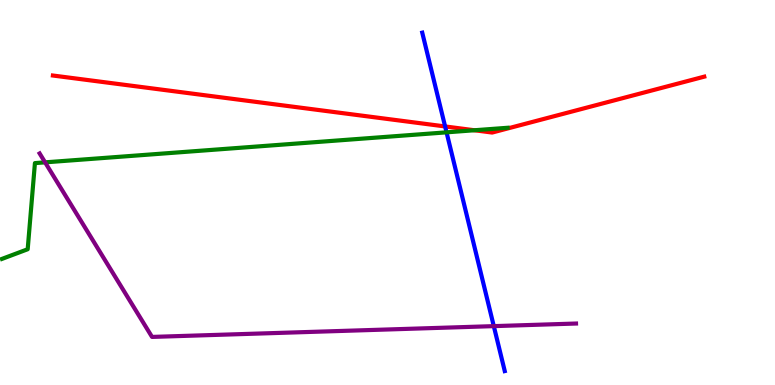[{'lines': ['blue', 'red'], 'intersections': [{'x': 5.74, 'y': 6.72}]}, {'lines': ['green', 'red'], 'intersections': [{'x': 6.12, 'y': 6.62}]}, {'lines': ['purple', 'red'], 'intersections': []}, {'lines': ['blue', 'green'], 'intersections': [{'x': 5.76, 'y': 6.56}]}, {'lines': ['blue', 'purple'], 'intersections': [{'x': 6.37, 'y': 1.53}]}, {'lines': ['green', 'purple'], 'intersections': [{'x': 0.582, 'y': 5.78}]}]